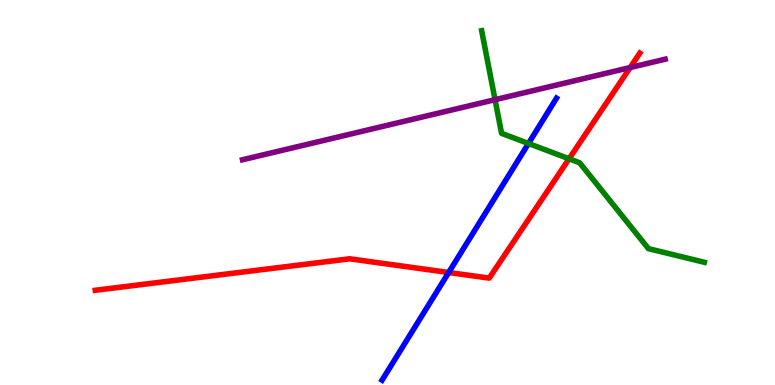[{'lines': ['blue', 'red'], 'intersections': [{'x': 5.79, 'y': 2.92}]}, {'lines': ['green', 'red'], 'intersections': [{'x': 7.34, 'y': 5.88}]}, {'lines': ['purple', 'red'], 'intersections': [{'x': 8.13, 'y': 8.25}]}, {'lines': ['blue', 'green'], 'intersections': [{'x': 6.82, 'y': 6.27}]}, {'lines': ['blue', 'purple'], 'intersections': []}, {'lines': ['green', 'purple'], 'intersections': [{'x': 6.39, 'y': 7.41}]}]